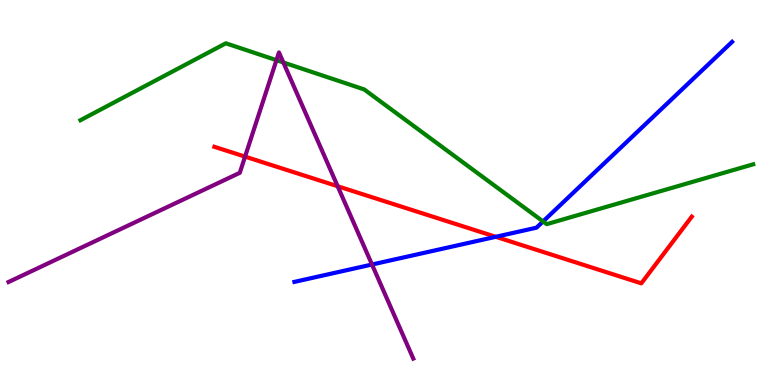[{'lines': ['blue', 'red'], 'intersections': [{'x': 6.4, 'y': 3.85}]}, {'lines': ['green', 'red'], 'intersections': []}, {'lines': ['purple', 'red'], 'intersections': [{'x': 3.16, 'y': 5.93}, {'x': 4.36, 'y': 5.16}]}, {'lines': ['blue', 'green'], 'intersections': [{'x': 7.01, 'y': 4.25}]}, {'lines': ['blue', 'purple'], 'intersections': [{'x': 4.8, 'y': 3.13}]}, {'lines': ['green', 'purple'], 'intersections': [{'x': 3.57, 'y': 8.44}, {'x': 3.66, 'y': 8.38}]}]